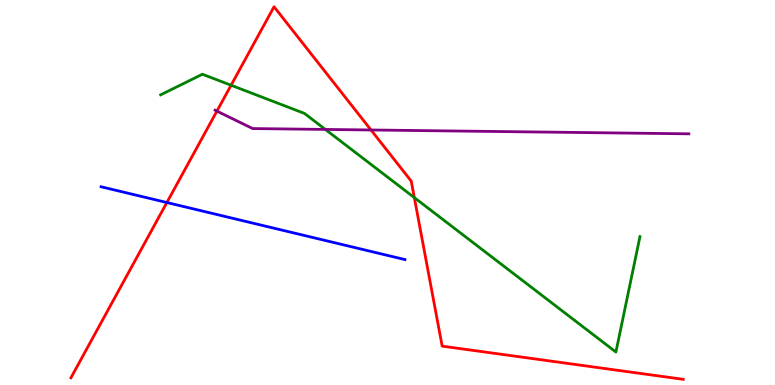[{'lines': ['blue', 'red'], 'intersections': [{'x': 2.15, 'y': 4.74}]}, {'lines': ['green', 'red'], 'intersections': [{'x': 2.98, 'y': 7.79}, {'x': 5.35, 'y': 4.87}]}, {'lines': ['purple', 'red'], 'intersections': [{'x': 2.8, 'y': 7.11}, {'x': 4.79, 'y': 6.62}]}, {'lines': ['blue', 'green'], 'intersections': []}, {'lines': ['blue', 'purple'], 'intersections': []}, {'lines': ['green', 'purple'], 'intersections': [{'x': 4.2, 'y': 6.64}]}]